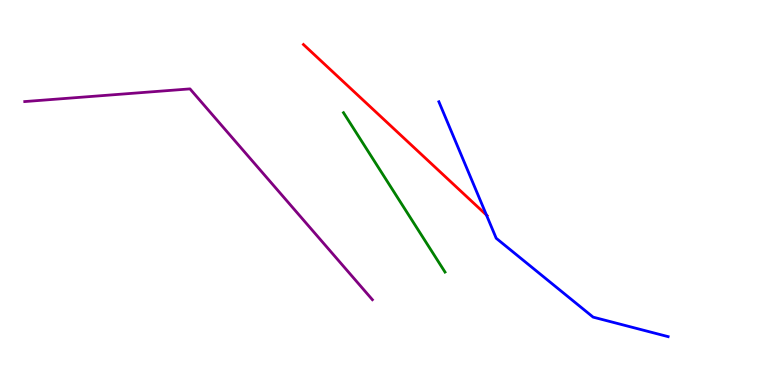[{'lines': ['blue', 'red'], 'intersections': [{'x': 6.28, 'y': 4.41}]}, {'lines': ['green', 'red'], 'intersections': []}, {'lines': ['purple', 'red'], 'intersections': []}, {'lines': ['blue', 'green'], 'intersections': []}, {'lines': ['blue', 'purple'], 'intersections': []}, {'lines': ['green', 'purple'], 'intersections': []}]